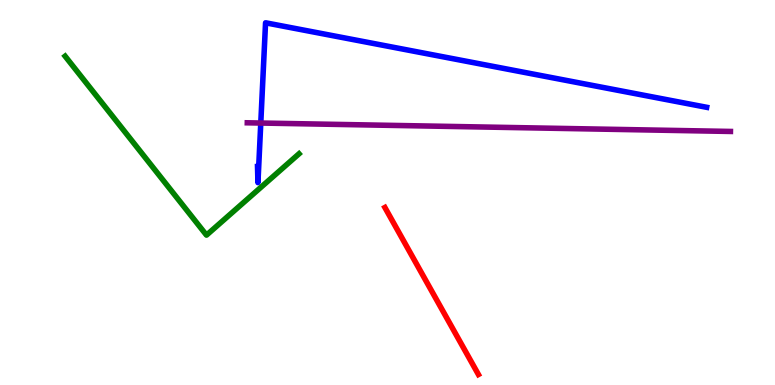[{'lines': ['blue', 'red'], 'intersections': []}, {'lines': ['green', 'red'], 'intersections': []}, {'lines': ['purple', 'red'], 'intersections': []}, {'lines': ['blue', 'green'], 'intersections': []}, {'lines': ['blue', 'purple'], 'intersections': [{'x': 3.36, 'y': 6.8}]}, {'lines': ['green', 'purple'], 'intersections': []}]